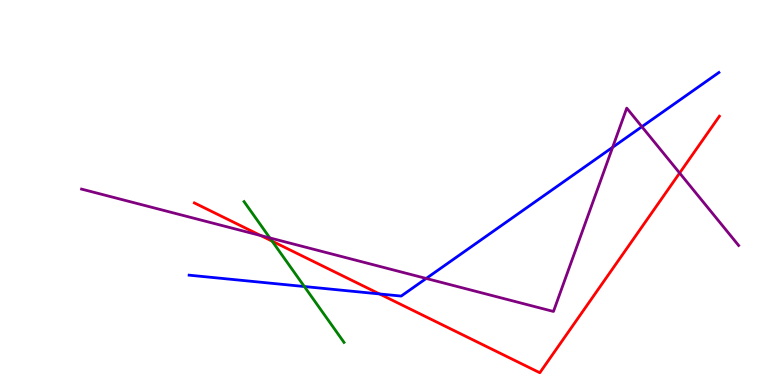[{'lines': ['blue', 'red'], 'intersections': [{'x': 4.9, 'y': 2.37}]}, {'lines': ['green', 'red'], 'intersections': [{'x': 3.51, 'y': 3.74}]}, {'lines': ['purple', 'red'], 'intersections': [{'x': 3.36, 'y': 3.88}, {'x': 8.77, 'y': 5.51}]}, {'lines': ['blue', 'green'], 'intersections': [{'x': 3.93, 'y': 2.56}]}, {'lines': ['blue', 'purple'], 'intersections': [{'x': 5.5, 'y': 2.77}, {'x': 7.9, 'y': 6.17}, {'x': 8.28, 'y': 6.71}]}, {'lines': ['green', 'purple'], 'intersections': [{'x': 3.48, 'y': 3.82}]}]